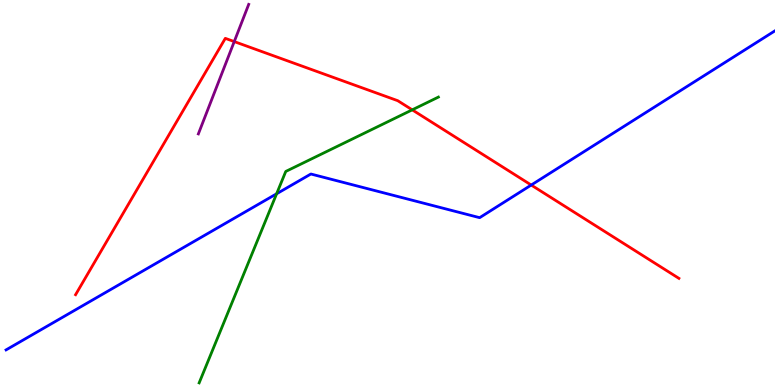[{'lines': ['blue', 'red'], 'intersections': [{'x': 6.85, 'y': 5.19}]}, {'lines': ['green', 'red'], 'intersections': [{'x': 5.32, 'y': 7.15}]}, {'lines': ['purple', 'red'], 'intersections': [{'x': 3.02, 'y': 8.92}]}, {'lines': ['blue', 'green'], 'intersections': [{'x': 3.57, 'y': 4.97}]}, {'lines': ['blue', 'purple'], 'intersections': []}, {'lines': ['green', 'purple'], 'intersections': []}]